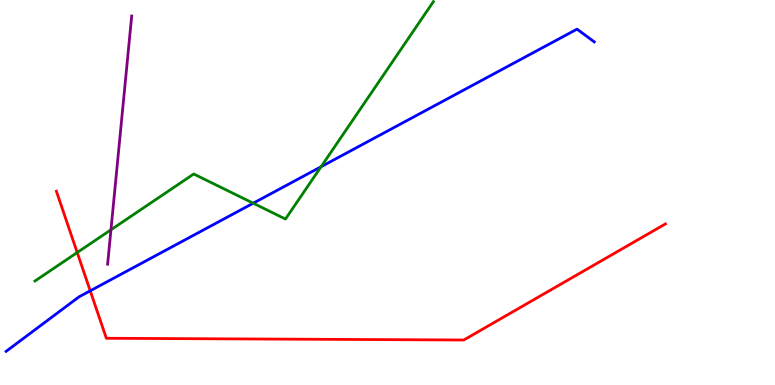[{'lines': ['blue', 'red'], 'intersections': [{'x': 1.16, 'y': 2.45}]}, {'lines': ['green', 'red'], 'intersections': [{'x': 0.996, 'y': 3.44}]}, {'lines': ['purple', 'red'], 'intersections': []}, {'lines': ['blue', 'green'], 'intersections': [{'x': 3.27, 'y': 4.72}, {'x': 4.14, 'y': 5.67}]}, {'lines': ['blue', 'purple'], 'intersections': []}, {'lines': ['green', 'purple'], 'intersections': [{'x': 1.43, 'y': 4.03}]}]